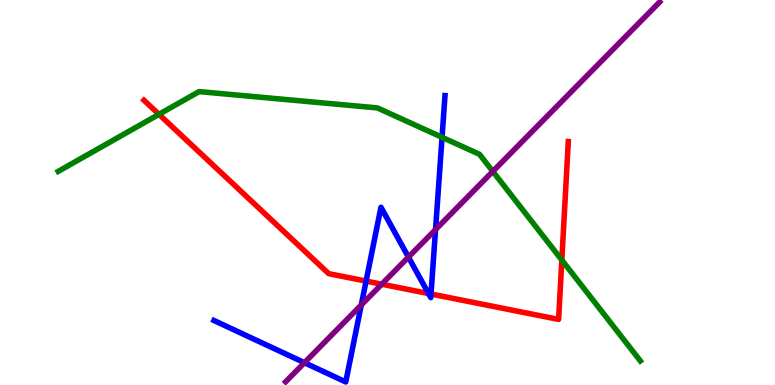[{'lines': ['blue', 'red'], 'intersections': [{'x': 4.72, 'y': 2.7}, {'x': 5.53, 'y': 2.38}, {'x': 5.56, 'y': 2.36}]}, {'lines': ['green', 'red'], 'intersections': [{'x': 2.05, 'y': 7.03}, {'x': 7.25, 'y': 3.25}]}, {'lines': ['purple', 'red'], 'intersections': [{'x': 4.93, 'y': 2.62}]}, {'lines': ['blue', 'green'], 'intersections': [{'x': 5.7, 'y': 6.43}]}, {'lines': ['blue', 'purple'], 'intersections': [{'x': 3.93, 'y': 0.58}, {'x': 4.66, 'y': 2.08}, {'x': 5.27, 'y': 3.32}, {'x': 5.62, 'y': 4.04}]}, {'lines': ['green', 'purple'], 'intersections': [{'x': 6.36, 'y': 5.55}]}]